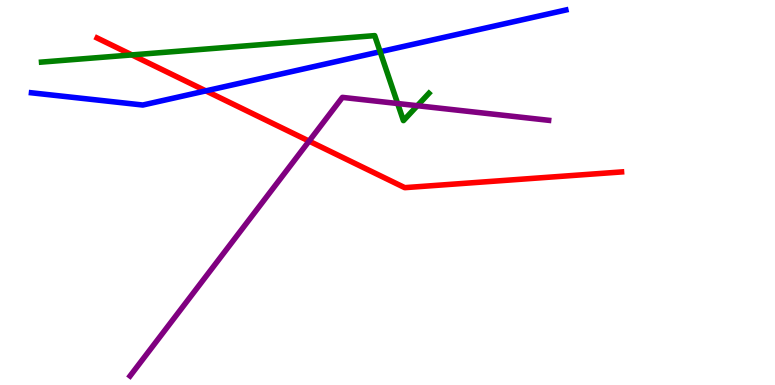[{'lines': ['blue', 'red'], 'intersections': [{'x': 2.66, 'y': 7.64}]}, {'lines': ['green', 'red'], 'intersections': [{'x': 1.7, 'y': 8.57}]}, {'lines': ['purple', 'red'], 'intersections': [{'x': 3.99, 'y': 6.33}]}, {'lines': ['blue', 'green'], 'intersections': [{'x': 4.9, 'y': 8.66}]}, {'lines': ['blue', 'purple'], 'intersections': []}, {'lines': ['green', 'purple'], 'intersections': [{'x': 5.13, 'y': 7.31}, {'x': 5.39, 'y': 7.25}]}]